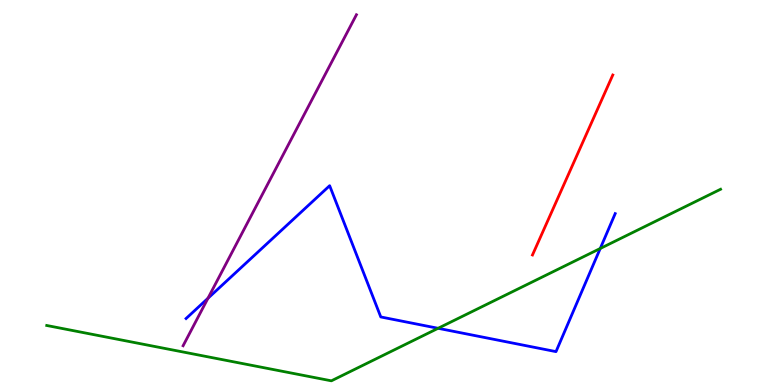[{'lines': ['blue', 'red'], 'intersections': []}, {'lines': ['green', 'red'], 'intersections': []}, {'lines': ['purple', 'red'], 'intersections': []}, {'lines': ['blue', 'green'], 'intersections': [{'x': 5.65, 'y': 1.47}, {'x': 7.75, 'y': 3.55}]}, {'lines': ['blue', 'purple'], 'intersections': [{'x': 2.68, 'y': 2.25}]}, {'lines': ['green', 'purple'], 'intersections': []}]